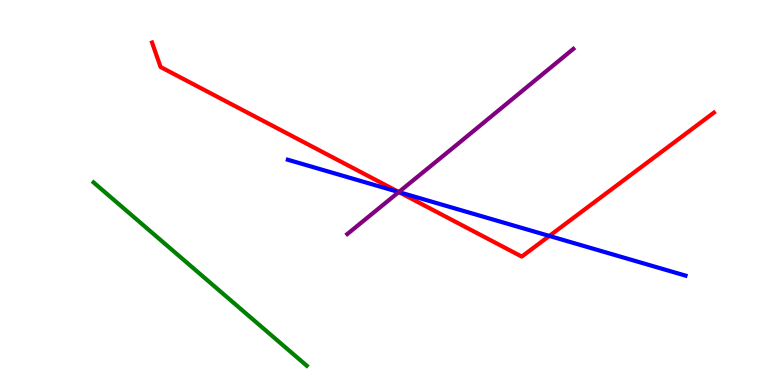[{'lines': ['blue', 'red'], 'intersections': [{'x': 5.15, 'y': 5.01}, {'x': 7.09, 'y': 3.87}]}, {'lines': ['green', 'red'], 'intersections': []}, {'lines': ['purple', 'red'], 'intersections': [{'x': 5.15, 'y': 5.01}]}, {'lines': ['blue', 'green'], 'intersections': []}, {'lines': ['blue', 'purple'], 'intersections': [{'x': 5.15, 'y': 5.01}]}, {'lines': ['green', 'purple'], 'intersections': []}]